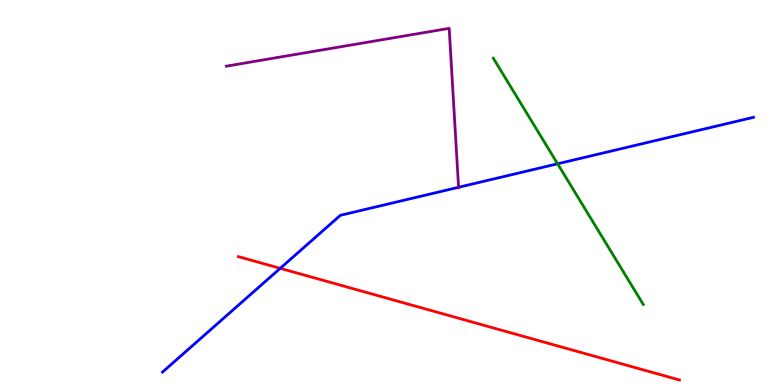[{'lines': ['blue', 'red'], 'intersections': [{'x': 3.62, 'y': 3.03}]}, {'lines': ['green', 'red'], 'intersections': []}, {'lines': ['purple', 'red'], 'intersections': []}, {'lines': ['blue', 'green'], 'intersections': [{'x': 7.19, 'y': 5.75}]}, {'lines': ['blue', 'purple'], 'intersections': [{'x': 5.92, 'y': 5.14}]}, {'lines': ['green', 'purple'], 'intersections': []}]